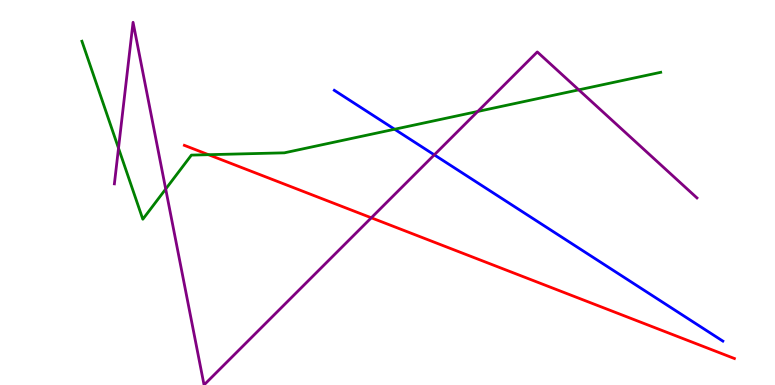[{'lines': ['blue', 'red'], 'intersections': []}, {'lines': ['green', 'red'], 'intersections': [{'x': 2.69, 'y': 5.98}]}, {'lines': ['purple', 'red'], 'intersections': [{'x': 4.79, 'y': 4.34}]}, {'lines': ['blue', 'green'], 'intersections': [{'x': 5.09, 'y': 6.64}]}, {'lines': ['blue', 'purple'], 'intersections': [{'x': 5.6, 'y': 5.98}]}, {'lines': ['green', 'purple'], 'intersections': [{'x': 1.53, 'y': 6.15}, {'x': 2.14, 'y': 5.09}, {'x': 6.16, 'y': 7.1}, {'x': 7.47, 'y': 7.67}]}]